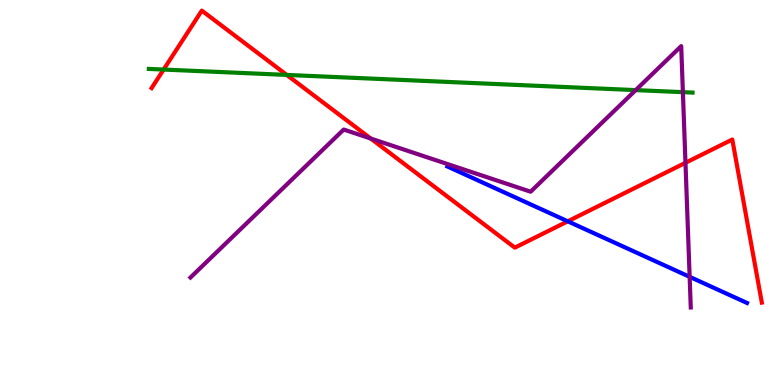[{'lines': ['blue', 'red'], 'intersections': [{'x': 7.33, 'y': 4.25}]}, {'lines': ['green', 'red'], 'intersections': [{'x': 2.11, 'y': 8.19}, {'x': 3.7, 'y': 8.05}]}, {'lines': ['purple', 'red'], 'intersections': [{'x': 4.78, 'y': 6.4}, {'x': 8.84, 'y': 5.77}]}, {'lines': ['blue', 'green'], 'intersections': []}, {'lines': ['blue', 'purple'], 'intersections': [{'x': 8.9, 'y': 2.81}]}, {'lines': ['green', 'purple'], 'intersections': [{'x': 8.2, 'y': 7.66}, {'x': 8.81, 'y': 7.61}]}]